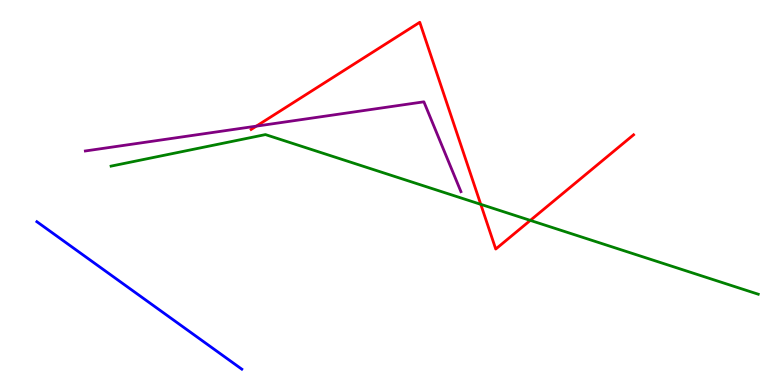[{'lines': ['blue', 'red'], 'intersections': []}, {'lines': ['green', 'red'], 'intersections': [{'x': 6.2, 'y': 4.69}, {'x': 6.84, 'y': 4.28}]}, {'lines': ['purple', 'red'], 'intersections': [{'x': 3.31, 'y': 6.72}]}, {'lines': ['blue', 'green'], 'intersections': []}, {'lines': ['blue', 'purple'], 'intersections': []}, {'lines': ['green', 'purple'], 'intersections': []}]